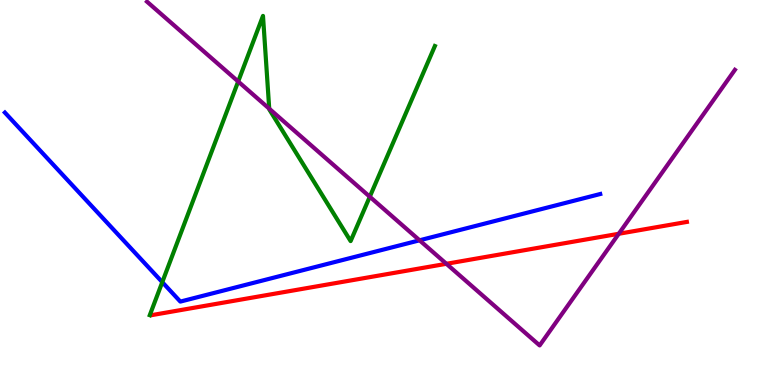[{'lines': ['blue', 'red'], 'intersections': []}, {'lines': ['green', 'red'], 'intersections': []}, {'lines': ['purple', 'red'], 'intersections': [{'x': 5.76, 'y': 3.15}, {'x': 7.98, 'y': 3.93}]}, {'lines': ['blue', 'green'], 'intersections': [{'x': 2.09, 'y': 2.67}]}, {'lines': ['blue', 'purple'], 'intersections': [{'x': 5.41, 'y': 3.76}]}, {'lines': ['green', 'purple'], 'intersections': [{'x': 3.07, 'y': 7.88}, {'x': 3.47, 'y': 7.18}, {'x': 4.77, 'y': 4.89}]}]